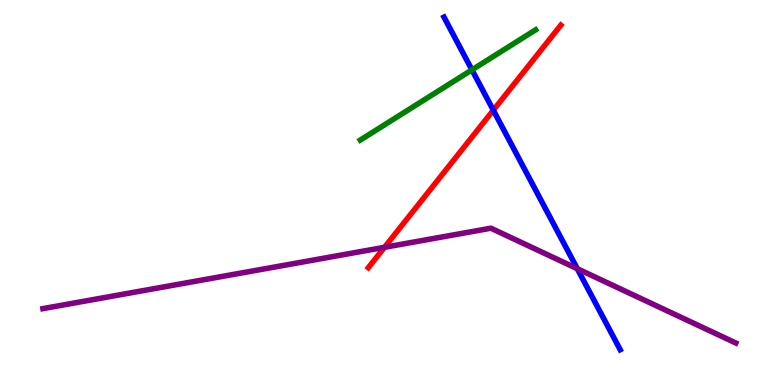[{'lines': ['blue', 'red'], 'intersections': [{'x': 6.37, 'y': 7.14}]}, {'lines': ['green', 'red'], 'intersections': []}, {'lines': ['purple', 'red'], 'intersections': [{'x': 4.96, 'y': 3.58}]}, {'lines': ['blue', 'green'], 'intersections': [{'x': 6.09, 'y': 8.19}]}, {'lines': ['blue', 'purple'], 'intersections': [{'x': 7.45, 'y': 3.02}]}, {'lines': ['green', 'purple'], 'intersections': []}]